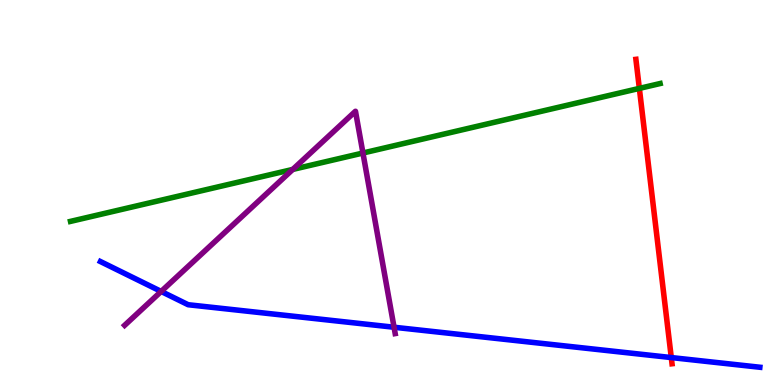[{'lines': ['blue', 'red'], 'intersections': [{'x': 8.66, 'y': 0.713}]}, {'lines': ['green', 'red'], 'intersections': [{'x': 8.25, 'y': 7.7}]}, {'lines': ['purple', 'red'], 'intersections': []}, {'lines': ['blue', 'green'], 'intersections': []}, {'lines': ['blue', 'purple'], 'intersections': [{'x': 2.08, 'y': 2.43}, {'x': 5.08, 'y': 1.5}]}, {'lines': ['green', 'purple'], 'intersections': [{'x': 3.78, 'y': 5.6}, {'x': 4.68, 'y': 6.03}]}]